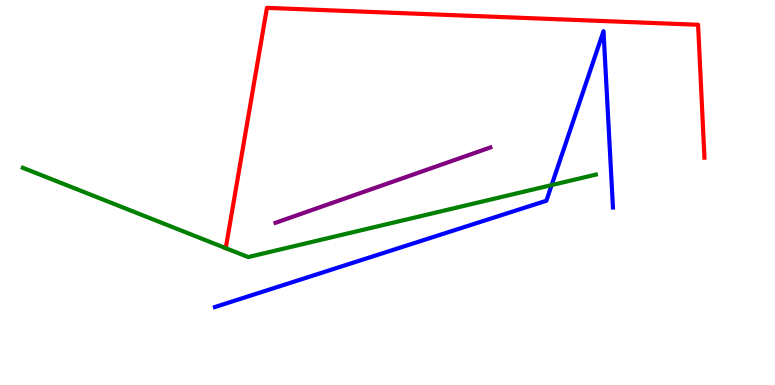[{'lines': ['blue', 'red'], 'intersections': []}, {'lines': ['green', 'red'], 'intersections': [{'x': 2.91, 'y': 3.55}]}, {'lines': ['purple', 'red'], 'intersections': []}, {'lines': ['blue', 'green'], 'intersections': [{'x': 7.12, 'y': 5.19}]}, {'lines': ['blue', 'purple'], 'intersections': []}, {'lines': ['green', 'purple'], 'intersections': []}]